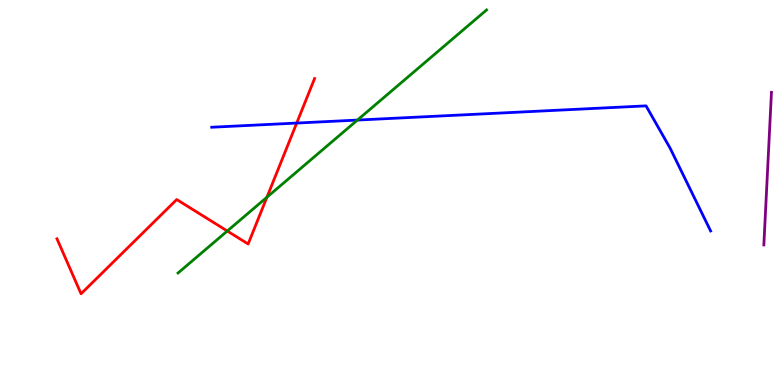[{'lines': ['blue', 'red'], 'intersections': [{'x': 3.83, 'y': 6.8}]}, {'lines': ['green', 'red'], 'intersections': [{'x': 2.93, 'y': 4.0}, {'x': 3.44, 'y': 4.88}]}, {'lines': ['purple', 'red'], 'intersections': []}, {'lines': ['blue', 'green'], 'intersections': [{'x': 4.61, 'y': 6.88}]}, {'lines': ['blue', 'purple'], 'intersections': []}, {'lines': ['green', 'purple'], 'intersections': []}]